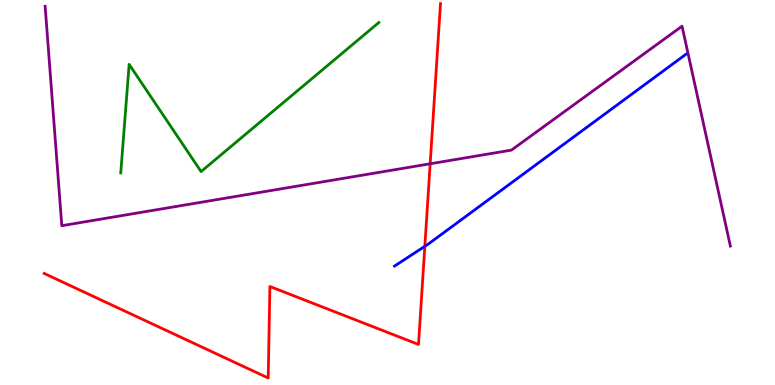[{'lines': ['blue', 'red'], 'intersections': [{'x': 5.48, 'y': 3.6}]}, {'lines': ['green', 'red'], 'intersections': []}, {'lines': ['purple', 'red'], 'intersections': [{'x': 5.55, 'y': 5.75}]}, {'lines': ['blue', 'green'], 'intersections': []}, {'lines': ['blue', 'purple'], 'intersections': []}, {'lines': ['green', 'purple'], 'intersections': []}]